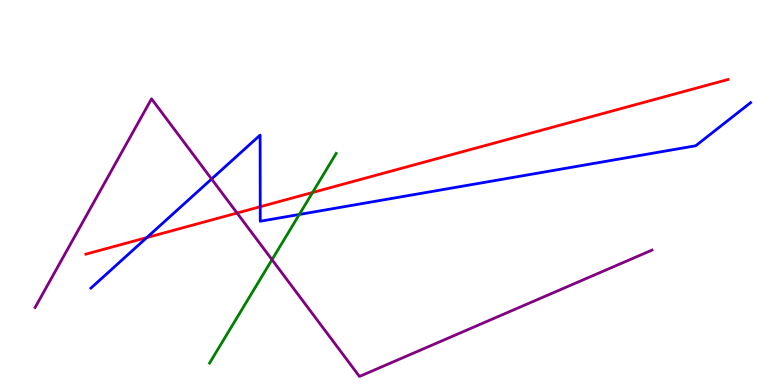[{'lines': ['blue', 'red'], 'intersections': [{'x': 1.89, 'y': 3.83}, {'x': 3.36, 'y': 4.63}]}, {'lines': ['green', 'red'], 'intersections': [{'x': 4.03, 'y': 5.0}]}, {'lines': ['purple', 'red'], 'intersections': [{'x': 3.06, 'y': 4.47}]}, {'lines': ['blue', 'green'], 'intersections': [{'x': 3.86, 'y': 4.43}]}, {'lines': ['blue', 'purple'], 'intersections': [{'x': 2.73, 'y': 5.35}]}, {'lines': ['green', 'purple'], 'intersections': [{'x': 3.51, 'y': 3.25}]}]